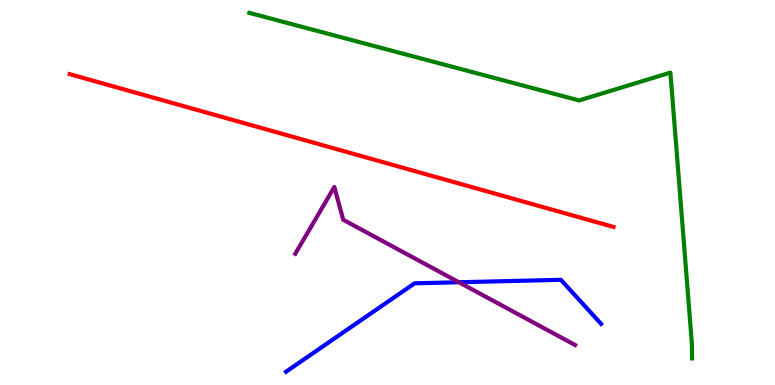[{'lines': ['blue', 'red'], 'intersections': []}, {'lines': ['green', 'red'], 'intersections': []}, {'lines': ['purple', 'red'], 'intersections': []}, {'lines': ['blue', 'green'], 'intersections': []}, {'lines': ['blue', 'purple'], 'intersections': [{'x': 5.92, 'y': 2.67}]}, {'lines': ['green', 'purple'], 'intersections': []}]